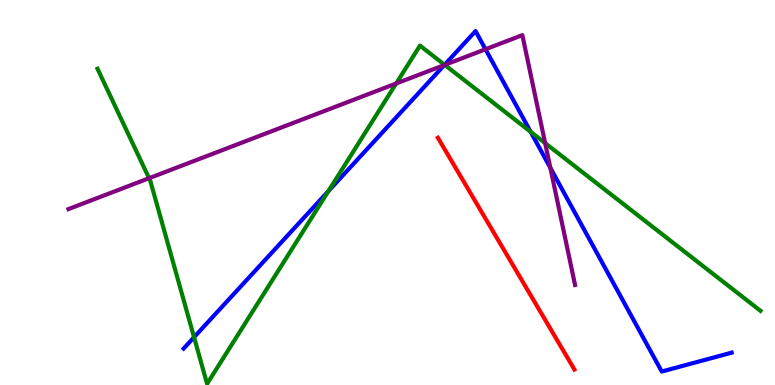[{'lines': ['blue', 'red'], 'intersections': []}, {'lines': ['green', 'red'], 'intersections': []}, {'lines': ['purple', 'red'], 'intersections': []}, {'lines': ['blue', 'green'], 'intersections': [{'x': 2.5, 'y': 1.24}, {'x': 4.24, 'y': 5.03}, {'x': 5.74, 'y': 8.32}, {'x': 6.85, 'y': 6.58}]}, {'lines': ['blue', 'purple'], 'intersections': [{'x': 5.73, 'y': 8.31}, {'x': 6.26, 'y': 8.72}, {'x': 7.1, 'y': 5.64}]}, {'lines': ['green', 'purple'], 'intersections': [{'x': 1.92, 'y': 5.37}, {'x': 5.11, 'y': 7.83}, {'x': 5.74, 'y': 8.31}, {'x': 7.03, 'y': 6.28}]}]